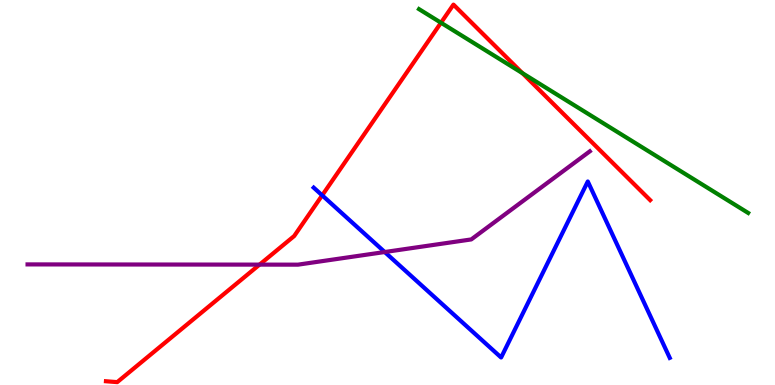[{'lines': ['blue', 'red'], 'intersections': [{'x': 4.16, 'y': 4.93}]}, {'lines': ['green', 'red'], 'intersections': [{'x': 5.69, 'y': 9.41}, {'x': 6.74, 'y': 8.1}]}, {'lines': ['purple', 'red'], 'intersections': [{'x': 3.35, 'y': 3.13}]}, {'lines': ['blue', 'green'], 'intersections': []}, {'lines': ['blue', 'purple'], 'intersections': [{'x': 4.96, 'y': 3.45}]}, {'lines': ['green', 'purple'], 'intersections': []}]